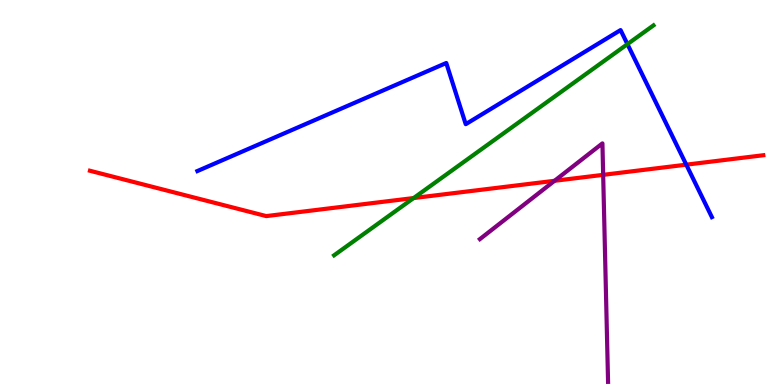[{'lines': ['blue', 'red'], 'intersections': [{'x': 8.86, 'y': 5.72}]}, {'lines': ['green', 'red'], 'intersections': [{'x': 5.34, 'y': 4.86}]}, {'lines': ['purple', 'red'], 'intersections': [{'x': 7.16, 'y': 5.3}, {'x': 7.78, 'y': 5.46}]}, {'lines': ['blue', 'green'], 'intersections': [{'x': 8.1, 'y': 8.85}]}, {'lines': ['blue', 'purple'], 'intersections': []}, {'lines': ['green', 'purple'], 'intersections': []}]